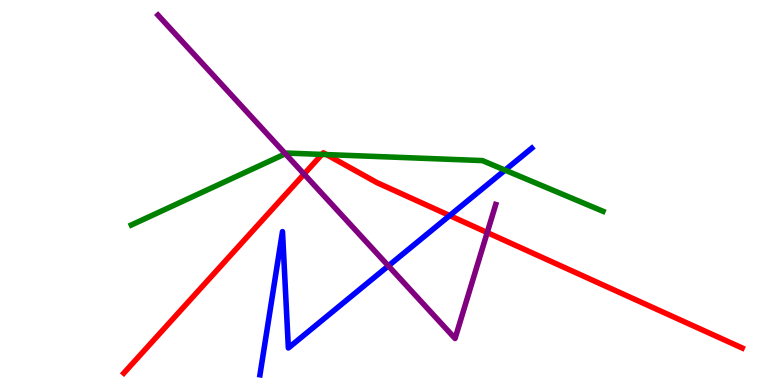[{'lines': ['blue', 'red'], 'intersections': [{'x': 5.8, 'y': 4.4}]}, {'lines': ['green', 'red'], 'intersections': [{'x': 4.15, 'y': 5.99}, {'x': 4.21, 'y': 5.98}]}, {'lines': ['purple', 'red'], 'intersections': [{'x': 3.92, 'y': 5.48}, {'x': 6.29, 'y': 3.96}]}, {'lines': ['blue', 'green'], 'intersections': [{'x': 6.52, 'y': 5.58}]}, {'lines': ['blue', 'purple'], 'intersections': [{'x': 5.01, 'y': 3.09}]}, {'lines': ['green', 'purple'], 'intersections': [{'x': 3.68, 'y': 6.01}]}]